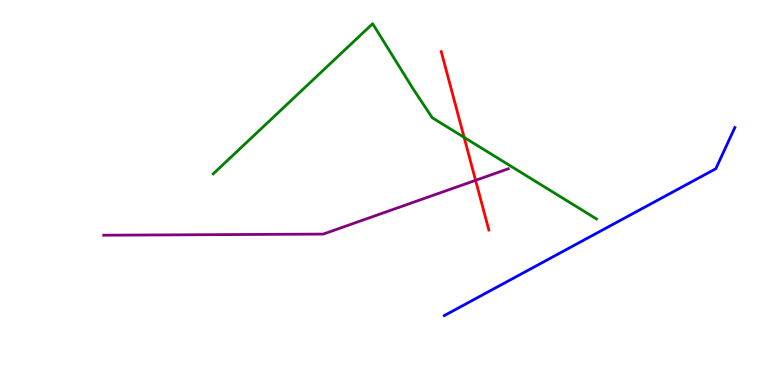[{'lines': ['blue', 'red'], 'intersections': []}, {'lines': ['green', 'red'], 'intersections': [{'x': 5.99, 'y': 6.43}]}, {'lines': ['purple', 'red'], 'intersections': [{'x': 6.14, 'y': 5.32}]}, {'lines': ['blue', 'green'], 'intersections': []}, {'lines': ['blue', 'purple'], 'intersections': []}, {'lines': ['green', 'purple'], 'intersections': []}]